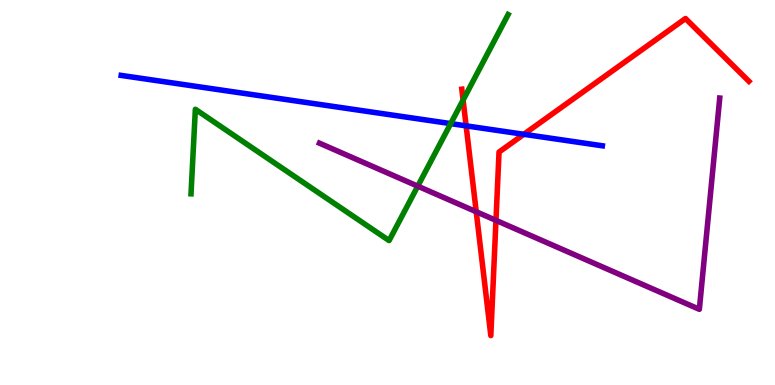[{'lines': ['blue', 'red'], 'intersections': [{'x': 6.01, 'y': 6.73}, {'x': 6.76, 'y': 6.51}]}, {'lines': ['green', 'red'], 'intersections': [{'x': 5.98, 'y': 7.4}]}, {'lines': ['purple', 'red'], 'intersections': [{'x': 6.14, 'y': 4.5}, {'x': 6.4, 'y': 4.28}]}, {'lines': ['blue', 'green'], 'intersections': [{'x': 5.82, 'y': 6.79}]}, {'lines': ['blue', 'purple'], 'intersections': []}, {'lines': ['green', 'purple'], 'intersections': [{'x': 5.39, 'y': 5.16}]}]